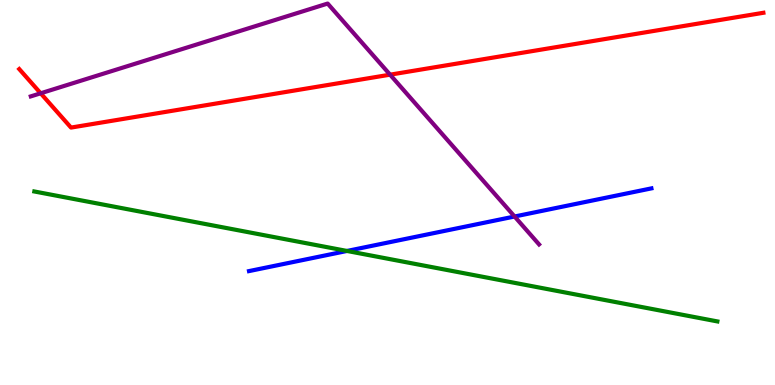[{'lines': ['blue', 'red'], 'intersections': []}, {'lines': ['green', 'red'], 'intersections': []}, {'lines': ['purple', 'red'], 'intersections': [{'x': 0.525, 'y': 7.58}, {'x': 5.03, 'y': 8.06}]}, {'lines': ['blue', 'green'], 'intersections': [{'x': 4.48, 'y': 3.48}]}, {'lines': ['blue', 'purple'], 'intersections': [{'x': 6.64, 'y': 4.38}]}, {'lines': ['green', 'purple'], 'intersections': []}]